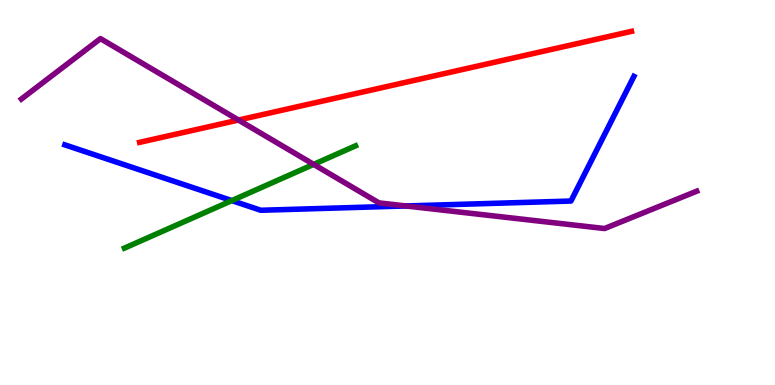[{'lines': ['blue', 'red'], 'intersections': []}, {'lines': ['green', 'red'], 'intersections': []}, {'lines': ['purple', 'red'], 'intersections': [{'x': 3.08, 'y': 6.88}]}, {'lines': ['blue', 'green'], 'intersections': [{'x': 2.99, 'y': 4.79}]}, {'lines': ['blue', 'purple'], 'intersections': [{'x': 5.24, 'y': 4.65}]}, {'lines': ['green', 'purple'], 'intersections': [{'x': 4.05, 'y': 5.73}]}]